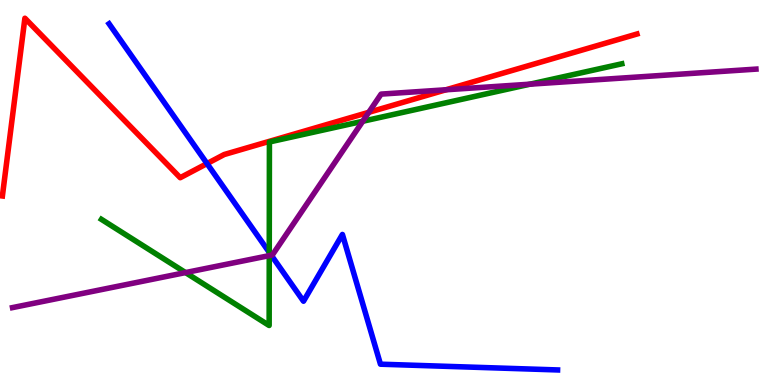[{'lines': ['blue', 'red'], 'intersections': [{'x': 2.67, 'y': 5.75}]}, {'lines': ['green', 'red'], 'intersections': []}, {'lines': ['purple', 'red'], 'intersections': [{'x': 4.76, 'y': 7.08}, {'x': 5.75, 'y': 7.67}]}, {'lines': ['blue', 'green'], 'intersections': [{'x': 3.47, 'y': 3.45}]}, {'lines': ['blue', 'purple'], 'intersections': [{'x': 3.5, 'y': 3.37}]}, {'lines': ['green', 'purple'], 'intersections': [{'x': 2.39, 'y': 2.92}, {'x': 3.47, 'y': 3.36}, {'x': 4.68, 'y': 6.85}, {'x': 6.84, 'y': 7.81}]}]